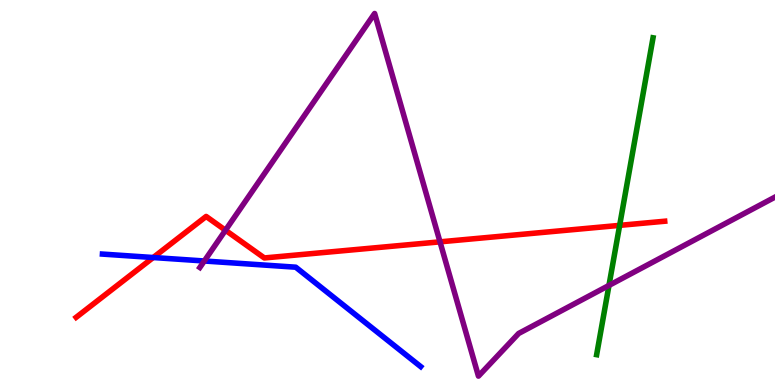[{'lines': ['blue', 'red'], 'intersections': [{'x': 1.98, 'y': 3.31}]}, {'lines': ['green', 'red'], 'intersections': [{'x': 8.0, 'y': 4.15}]}, {'lines': ['purple', 'red'], 'intersections': [{'x': 2.91, 'y': 4.02}, {'x': 5.68, 'y': 3.72}]}, {'lines': ['blue', 'green'], 'intersections': []}, {'lines': ['blue', 'purple'], 'intersections': [{'x': 2.64, 'y': 3.22}]}, {'lines': ['green', 'purple'], 'intersections': [{'x': 7.86, 'y': 2.59}]}]